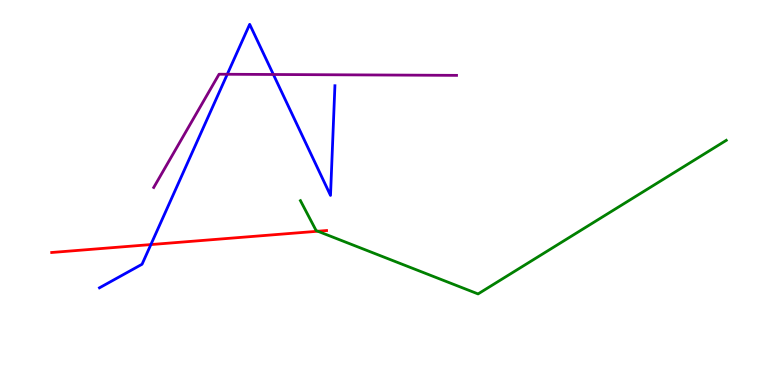[{'lines': ['blue', 'red'], 'intersections': [{'x': 1.95, 'y': 3.65}]}, {'lines': ['green', 'red'], 'intersections': [{'x': 4.1, 'y': 3.99}]}, {'lines': ['purple', 'red'], 'intersections': []}, {'lines': ['blue', 'green'], 'intersections': []}, {'lines': ['blue', 'purple'], 'intersections': [{'x': 2.93, 'y': 8.07}, {'x': 3.53, 'y': 8.07}]}, {'lines': ['green', 'purple'], 'intersections': []}]